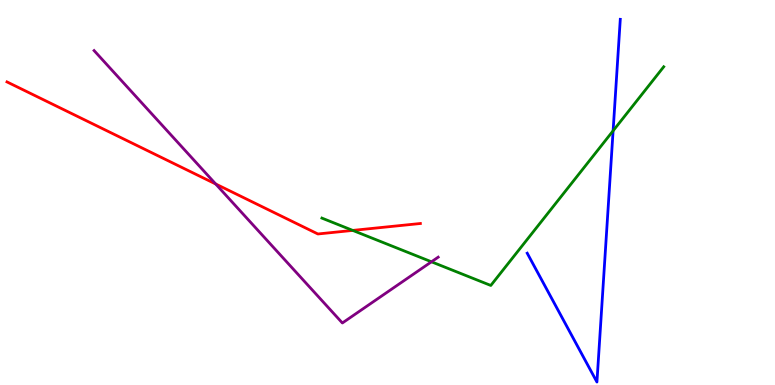[{'lines': ['blue', 'red'], 'intersections': []}, {'lines': ['green', 'red'], 'intersections': [{'x': 4.55, 'y': 4.02}]}, {'lines': ['purple', 'red'], 'intersections': [{'x': 2.78, 'y': 5.22}]}, {'lines': ['blue', 'green'], 'intersections': [{'x': 7.91, 'y': 6.6}]}, {'lines': ['blue', 'purple'], 'intersections': []}, {'lines': ['green', 'purple'], 'intersections': [{'x': 5.57, 'y': 3.2}]}]